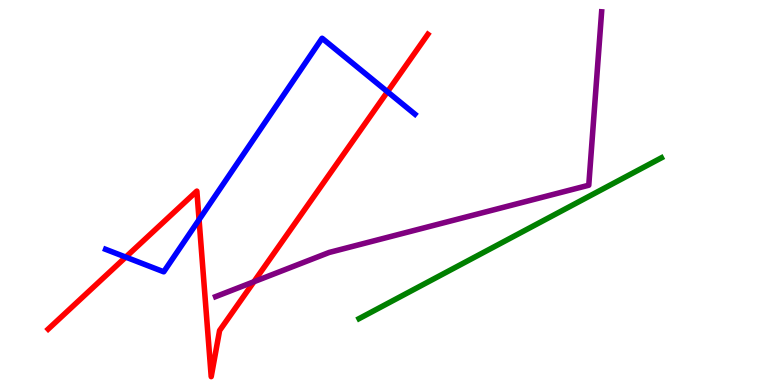[{'lines': ['blue', 'red'], 'intersections': [{'x': 1.62, 'y': 3.32}, {'x': 2.57, 'y': 4.29}, {'x': 5.0, 'y': 7.62}]}, {'lines': ['green', 'red'], 'intersections': []}, {'lines': ['purple', 'red'], 'intersections': [{'x': 3.28, 'y': 2.68}]}, {'lines': ['blue', 'green'], 'intersections': []}, {'lines': ['blue', 'purple'], 'intersections': []}, {'lines': ['green', 'purple'], 'intersections': []}]